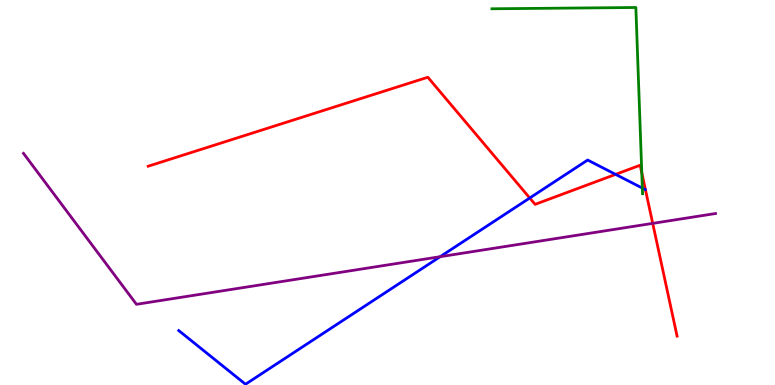[{'lines': ['blue', 'red'], 'intersections': [{'x': 6.84, 'y': 4.86}, {'x': 7.94, 'y': 5.47}]}, {'lines': ['green', 'red'], 'intersections': [{'x': 8.28, 'y': 5.51}]}, {'lines': ['purple', 'red'], 'intersections': [{'x': 8.42, 'y': 4.2}]}, {'lines': ['blue', 'green'], 'intersections': [{'x': 8.29, 'y': 5.11}]}, {'lines': ['blue', 'purple'], 'intersections': [{'x': 5.68, 'y': 3.33}]}, {'lines': ['green', 'purple'], 'intersections': []}]